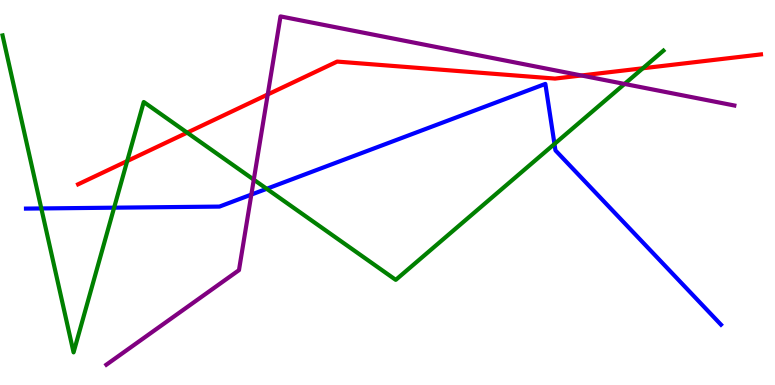[{'lines': ['blue', 'red'], 'intersections': []}, {'lines': ['green', 'red'], 'intersections': [{'x': 1.64, 'y': 5.82}, {'x': 2.41, 'y': 6.55}, {'x': 8.3, 'y': 8.23}]}, {'lines': ['purple', 'red'], 'intersections': [{'x': 3.45, 'y': 7.55}, {'x': 7.5, 'y': 8.04}]}, {'lines': ['blue', 'green'], 'intersections': [{'x': 0.533, 'y': 4.59}, {'x': 1.47, 'y': 4.61}, {'x': 3.44, 'y': 5.1}, {'x': 7.15, 'y': 6.26}]}, {'lines': ['blue', 'purple'], 'intersections': [{'x': 3.24, 'y': 4.95}]}, {'lines': ['green', 'purple'], 'intersections': [{'x': 3.27, 'y': 5.33}, {'x': 8.06, 'y': 7.82}]}]